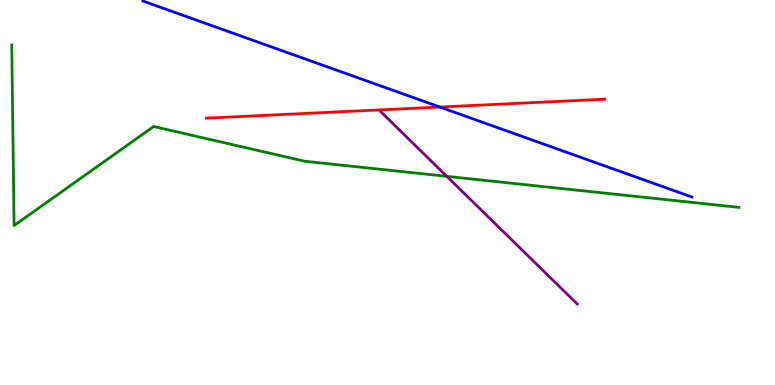[{'lines': ['blue', 'red'], 'intersections': [{'x': 5.68, 'y': 7.22}]}, {'lines': ['green', 'red'], 'intersections': []}, {'lines': ['purple', 'red'], 'intersections': []}, {'lines': ['blue', 'green'], 'intersections': []}, {'lines': ['blue', 'purple'], 'intersections': []}, {'lines': ['green', 'purple'], 'intersections': [{'x': 5.77, 'y': 5.42}]}]